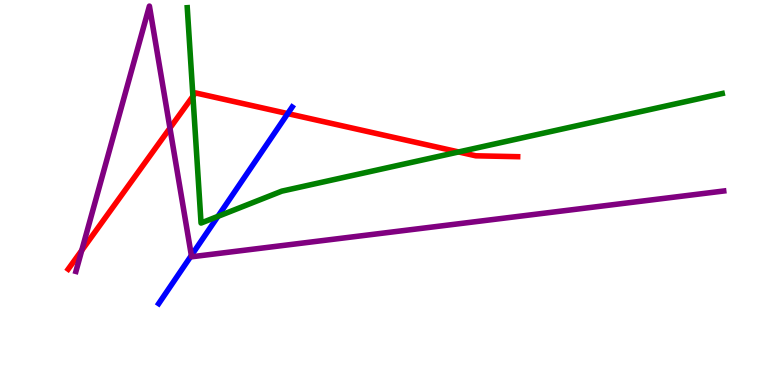[{'lines': ['blue', 'red'], 'intersections': [{'x': 3.71, 'y': 7.05}]}, {'lines': ['green', 'red'], 'intersections': [{'x': 2.49, 'y': 7.5}, {'x': 5.92, 'y': 6.05}]}, {'lines': ['purple', 'red'], 'intersections': [{'x': 1.05, 'y': 3.5}, {'x': 2.19, 'y': 6.67}]}, {'lines': ['blue', 'green'], 'intersections': [{'x': 2.81, 'y': 4.38}]}, {'lines': ['blue', 'purple'], 'intersections': [{'x': 2.47, 'y': 3.36}]}, {'lines': ['green', 'purple'], 'intersections': []}]